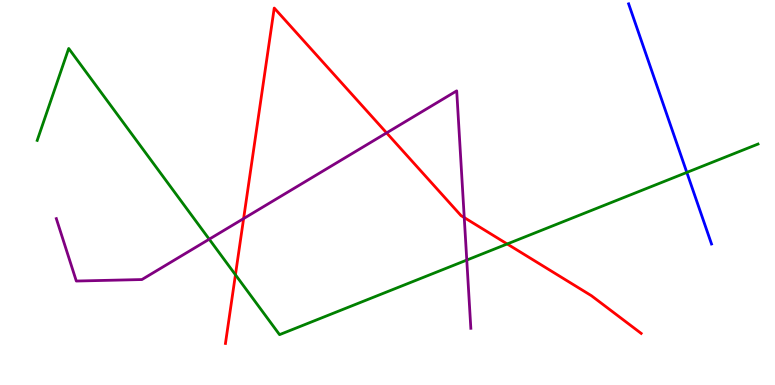[{'lines': ['blue', 'red'], 'intersections': []}, {'lines': ['green', 'red'], 'intersections': [{'x': 3.04, 'y': 2.86}, {'x': 6.54, 'y': 3.66}]}, {'lines': ['purple', 'red'], 'intersections': [{'x': 3.14, 'y': 4.32}, {'x': 4.99, 'y': 6.55}, {'x': 5.99, 'y': 4.35}]}, {'lines': ['blue', 'green'], 'intersections': [{'x': 8.86, 'y': 5.52}]}, {'lines': ['blue', 'purple'], 'intersections': []}, {'lines': ['green', 'purple'], 'intersections': [{'x': 2.7, 'y': 3.79}, {'x': 6.02, 'y': 3.24}]}]